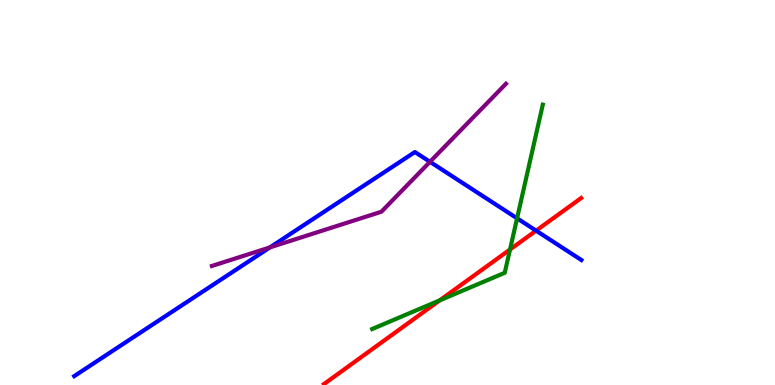[{'lines': ['blue', 'red'], 'intersections': [{'x': 6.92, 'y': 4.01}]}, {'lines': ['green', 'red'], 'intersections': [{'x': 5.67, 'y': 2.2}, {'x': 6.58, 'y': 3.52}]}, {'lines': ['purple', 'red'], 'intersections': []}, {'lines': ['blue', 'green'], 'intersections': [{'x': 6.67, 'y': 4.33}]}, {'lines': ['blue', 'purple'], 'intersections': [{'x': 3.48, 'y': 3.57}, {'x': 5.55, 'y': 5.8}]}, {'lines': ['green', 'purple'], 'intersections': []}]